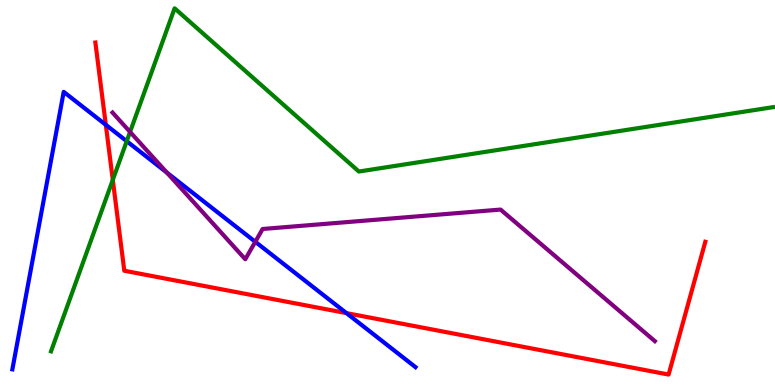[{'lines': ['blue', 'red'], 'intersections': [{'x': 1.37, 'y': 6.76}, {'x': 4.47, 'y': 1.87}]}, {'lines': ['green', 'red'], 'intersections': [{'x': 1.46, 'y': 5.33}]}, {'lines': ['purple', 'red'], 'intersections': []}, {'lines': ['blue', 'green'], 'intersections': [{'x': 1.64, 'y': 6.33}]}, {'lines': ['blue', 'purple'], 'intersections': [{'x': 2.15, 'y': 5.52}, {'x': 3.29, 'y': 3.72}]}, {'lines': ['green', 'purple'], 'intersections': [{'x': 1.68, 'y': 6.57}]}]